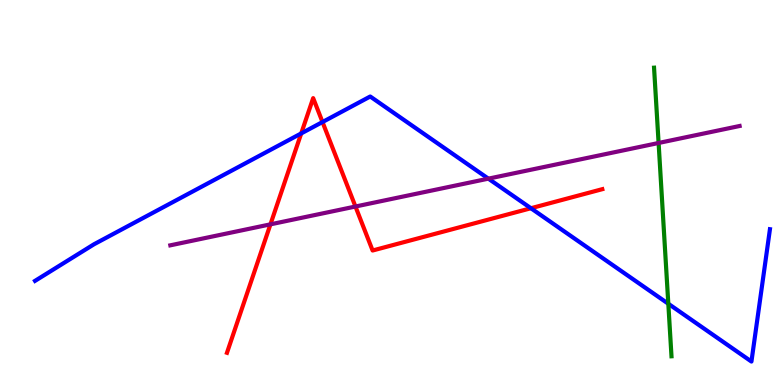[{'lines': ['blue', 'red'], 'intersections': [{'x': 3.89, 'y': 6.53}, {'x': 4.16, 'y': 6.83}, {'x': 6.85, 'y': 4.59}]}, {'lines': ['green', 'red'], 'intersections': []}, {'lines': ['purple', 'red'], 'intersections': [{'x': 3.49, 'y': 4.17}, {'x': 4.59, 'y': 4.64}]}, {'lines': ['blue', 'green'], 'intersections': [{'x': 8.62, 'y': 2.11}]}, {'lines': ['blue', 'purple'], 'intersections': [{'x': 6.3, 'y': 5.36}]}, {'lines': ['green', 'purple'], 'intersections': [{'x': 8.5, 'y': 6.29}]}]